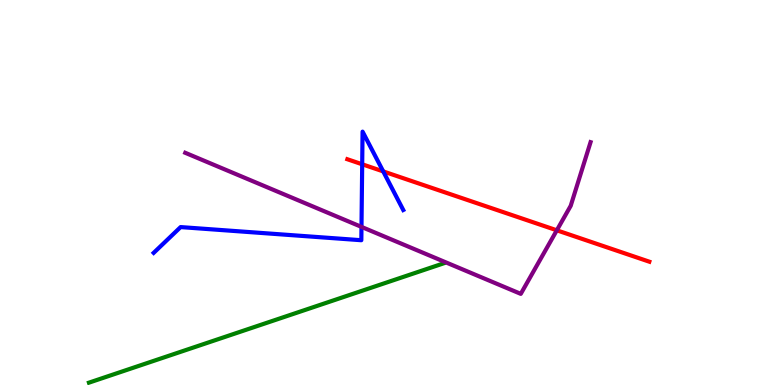[{'lines': ['blue', 'red'], 'intersections': [{'x': 4.67, 'y': 5.73}, {'x': 4.94, 'y': 5.55}]}, {'lines': ['green', 'red'], 'intersections': []}, {'lines': ['purple', 'red'], 'intersections': [{'x': 7.18, 'y': 4.02}]}, {'lines': ['blue', 'green'], 'intersections': []}, {'lines': ['blue', 'purple'], 'intersections': [{'x': 4.66, 'y': 4.11}]}, {'lines': ['green', 'purple'], 'intersections': []}]